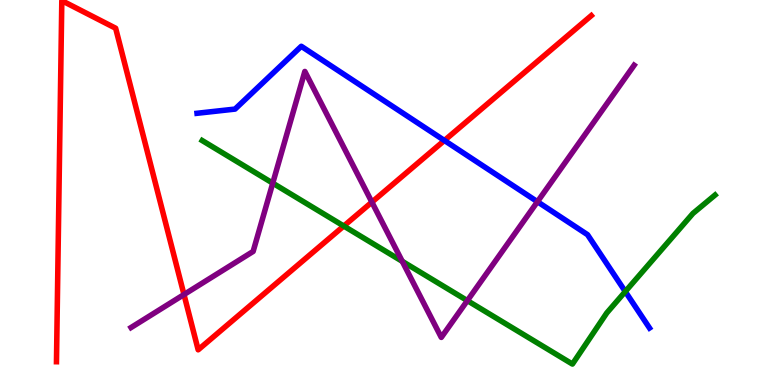[{'lines': ['blue', 'red'], 'intersections': [{'x': 5.73, 'y': 6.35}]}, {'lines': ['green', 'red'], 'intersections': [{'x': 4.44, 'y': 4.13}]}, {'lines': ['purple', 'red'], 'intersections': [{'x': 2.37, 'y': 2.35}, {'x': 4.8, 'y': 4.75}]}, {'lines': ['blue', 'green'], 'intersections': [{'x': 8.07, 'y': 2.43}]}, {'lines': ['blue', 'purple'], 'intersections': [{'x': 6.93, 'y': 4.76}]}, {'lines': ['green', 'purple'], 'intersections': [{'x': 3.52, 'y': 5.24}, {'x': 5.19, 'y': 3.21}, {'x': 6.03, 'y': 2.19}]}]